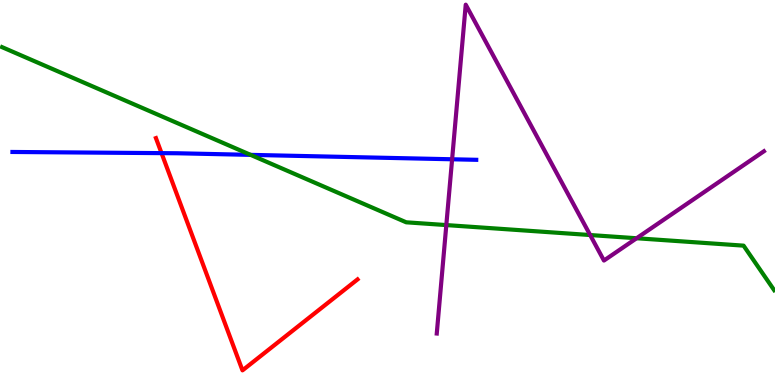[{'lines': ['blue', 'red'], 'intersections': [{'x': 2.08, 'y': 6.02}]}, {'lines': ['green', 'red'], 'intersections': []}, {'lines': ['purple', 'red'], 'intersections': []}, {'lines': ['blue', 'green'], 'intersections': [{'x': 3.23, 'y': 5.98}]}, {'lines': ['blue', 'purple'], 'intersections': [{'x': 5.83, 'y': 5.86}]}, {'lines': ['green', 'purple'], 'intersections': [{'x': 5.76, 'y': 4.15}, {'x': 7.61, 'y': 3.9}, {'x': 8.21, 'y': 3.81}]}]